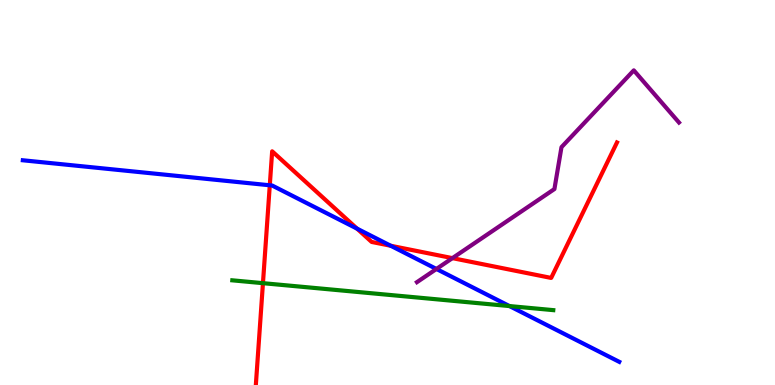[{'lines': ['blue', 'red'], 'intersections': [{'x': 3.48, 'y': 5.19}, {'x': 4.61, 'y': 4.06}, {'x': 5.04, 'y': 3.62}]}, {'lines': ['green', 'red'], 'intersections': [{'x': 3.39, 'y': 2.64}]}, {'lines': ['purple', 'red'], 'intersections': [{'x': 5.84, 'y': 3.3}]}, {'lines': ['blue', 'green'], 'intersections': [{'x': 6.57, 'y': 2.05}]}, {'lines': ['blue', 'purple'], 'intersections': [{'x': 5.63, 'y': 3.01}]}, {'lines': ['green', 'purple'], 'intersections': []}]